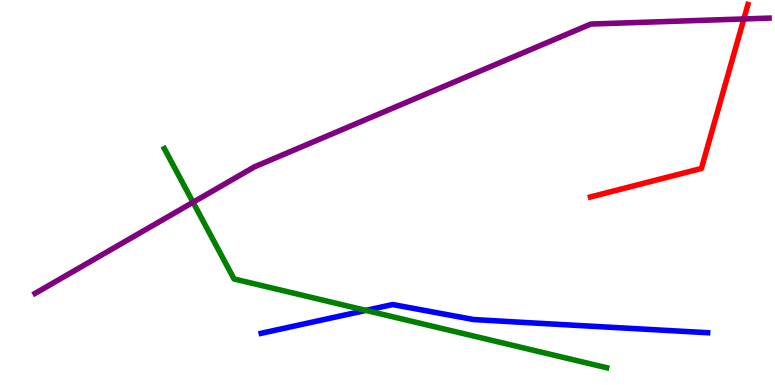[{'lines': ['blue', 'red'], 'intersections': []}, {'lines': ['green', 'red'], 'intersections': []}, {'lines': ['purple', 'red'], 'intersections': [{'x': 9.6, 'y': 9.51}]}, {'lines': ['blue', 'green'], 'intersections': [{'x': 4.72, 'y': 1.94}]}, {'lines': ['blue', 'purple'], 'intersections': []}, {'lines': ['green', 'purple'], 'intersections': [{'x': 2.49, 'y': 4.75}]}]